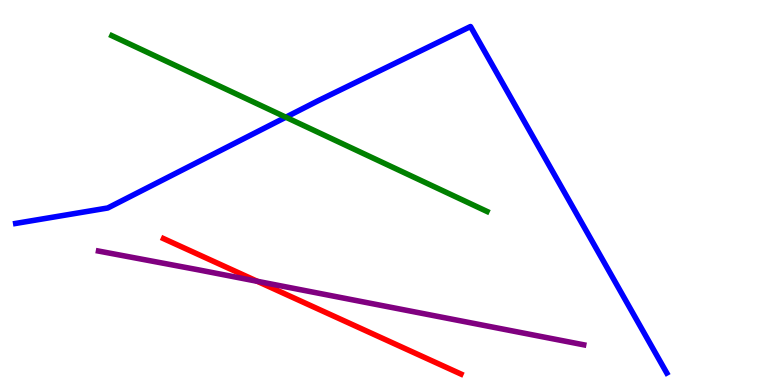[{'lines': ['blue', 'red'], 'intersections': []}, {'lines': ['green', 'red'], 'intersections': []}, {'lines': ['purple', 'red'], 'intersections': [{'x': 3.32, 'y': 2.69}]}, {'lines': ['blue', 'green'], 'intersections': [{'x': 3.69, 'y': 6.96}]}, {'lines': ['blue', 'purple'], 'intersections': []}, {'lines': ['green', 'purple'], 'intersections': []}]